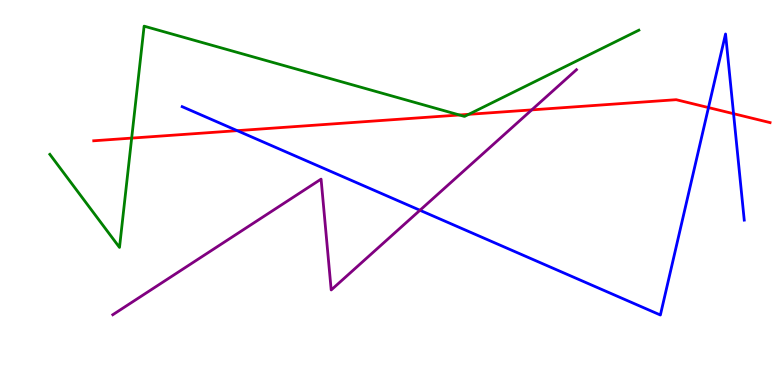[{'lines': ['blue', 'red'], 'intersections': [{'x': 3.06, 'y': 6.61}, {'x': 9.14, 'y': 7.21}, {'x': 9.47, 'y': 7.05}]}, {'lines': ['green', 'red'], 'intersections': [{'x': 1.7, 'y': 6.41}, {'x': 5.93, 'y': 7.01}, {'x': 6.05, 'y': 7.03}]}, {'lines': ['purple', 'red'], 'intersections': [{'x': 6.86, 'y': 7.15}]}, {'lines': ['blue', 'green'], 'intersections': []}, {'lines': ['blue', 'purple'], 'intersections': [{'x': 5.42, 'y': 4.54}]}, {'lines': ['green', 'purple'], 'intersections': []}]